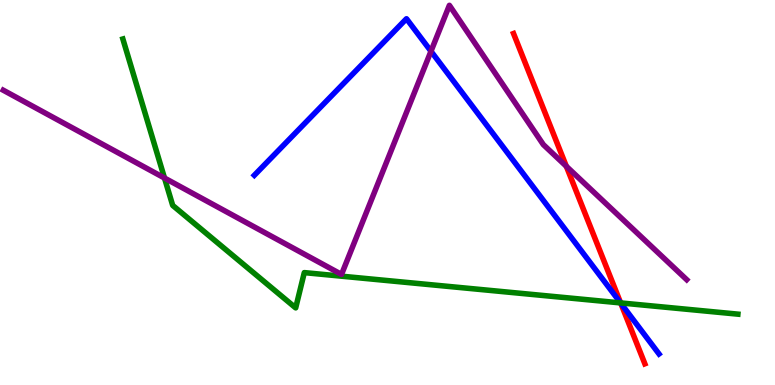[{'lines': ['blue', 'red'], 'intersections': [{'x': 8.01, 'y': 2.13}]}, {'lines': ['green', 'red'], 'intersections': [{'x': 8.01, 'y': 2.13}]}, {'lines': ['purple', 'red'], 'intersections': [{'x': 7.31, 'y': 5.68}]}, {'lines': ['blue', 'green'], 'intersections': [{'x': 8.01, 'y': 2.13}]}, {'lines': ['blue', 'purple'], 'intersections': [{'x': 5.56, 'y': 8.67}]}, {'lines': ['green', 'purple'], 'intersections': [{'x': 2.12, 'y': 5.38}]}]